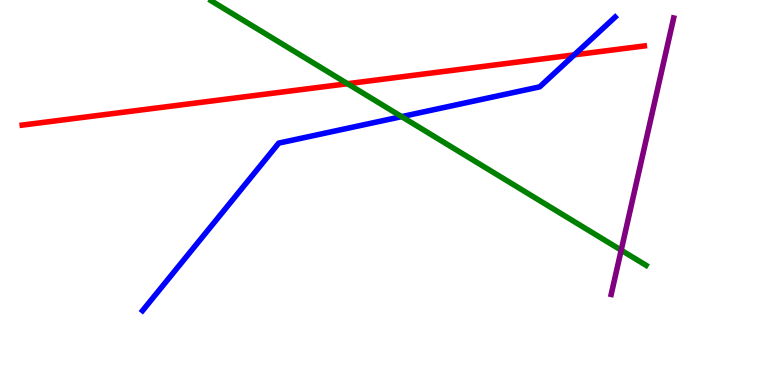[{'lines': ['blue', 'red'], 'intersections': [{'x': 7.41, 'y': 8.58}]}, {'lines': ['green', 'red'], 'intersections': [{'x': 4.48, 'y': 7.83}]}, {'lines': ['purple', 'red'], 'intersections': []}, {'lines': ['blue', 'green'], 'intersections': [{'x': 5.18, 'y': 6.97}]}, {'lines': ['blue', 'purple'], 'intersections': []}, {'lines': ['green', 'purple'], 'intersections': [{'x': 8.02, 'y': 3.5}]}]